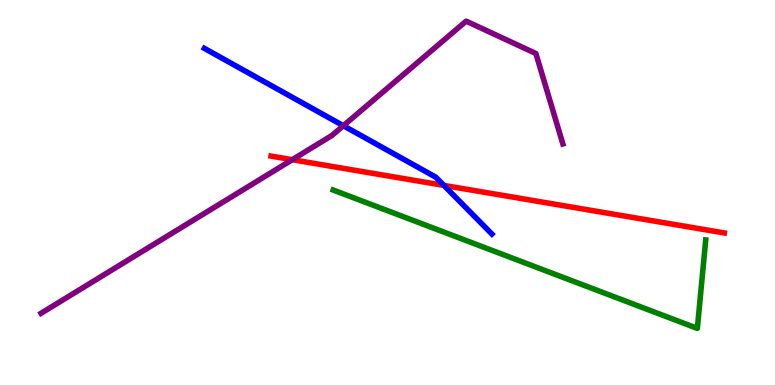[{'lines': ['blue', 'red'], 'intersections': [{'x': 5.73, 'y': 5.18}]}, {'lines': ['green', 'red'], 'intersections': []}, {'lines': ['purple', 'red'], 'intersections': [{'x': 3.77, 'y': 5.85}]}, {'lines': ['blue', 'green'], 'intersections': []}, {'lines': ['blue', 'purple'], 'intersections': [{'x': 4.43, 'y': 6.73}]}, {'lines': ['green', 'purple'], 'intersections': []}]